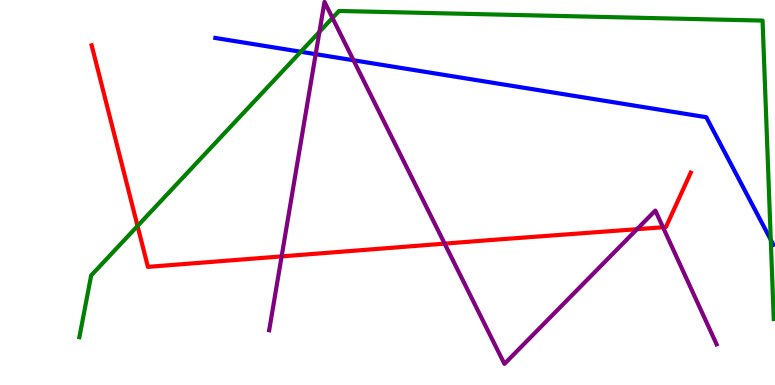[{'lines': ['blue', 'red'], 'intersections': []}, {'lines': ['green', 'red'], 'intersections': [{'x': 1.77, 'y': 4.13}]}, {'lines': ['purple', 'red'], 'intersections': [{'x': 3.63, 'y': 3.34}, {'x': 5.74, 'y': 3.67}, {'x': 8.22, 'y': 4.05}, {'x': 8.55, 'y': 4.1}]}, {'lines': ['blue', 'green'], 'intersections': [{'x': 3.88, 'y': 8.66}, {'x': 9.95, 'y': 3.77}]}, {'lines': ['blue', 'purple'], 'intersections': [{'x': 4.07, 'y': 8.59}, {'x': 4.56, 'y': 8.43}]}, {'lines': ['green', 'purple'], 'intersections': [{'x': 4.12, 'y': 9.17}, {'x': 4.29, 'y': 9.53}]}]